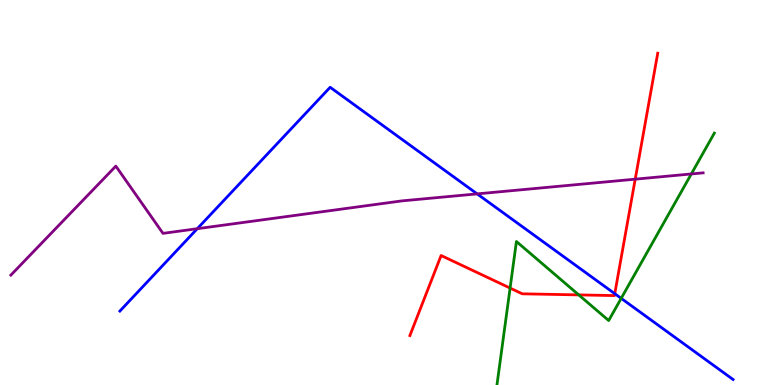[{'lines': ['blue', 'red'], 'intersections': [{'x': 7.93, 'y': 2.37}]}, {'lines': ['green', 'red'], 'intersections': [{'x': 6.58, 'y': 2.52}, {'x': 7.47, 'y': 2.34}]}, {'lines': ['purple', 'red'], 'intersections': [{'x': 8.2, 'y': 5.35}]}, {'lines': ['blue', 'green'], 'intersections': [{'x': 8.02, 'y': 2.25}]}, {'lines': ['blue', 'purple'], 'intersections': [{'x': 2.55, 'y': 4.06}, {'x': 6.16, 'y': 4.96}]}, {'lines': ['green', 'purple'], 'intersections': [{'x': 8.92, 'y': 5.48}]}]